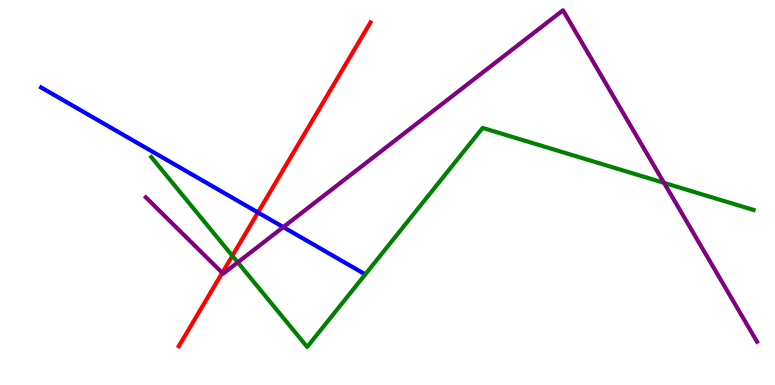[{'lines': ['blue', 'red'], 'intersections': [{'x': 3.33, 'y': 4.48}]}, {'lines': ['green', 'red'], 'intersections': [{'x': 3.0, 'y': 3.36}]}, {'lines': ['purple', 'red'], 'intersections': [{'x': 2.87, 'y': 2.91}]}, {'lines': ['blue', 'green'], 'intersections': []}, {'lines': ['blue', 'purple'], 'intersections': [{'x': 3.66, 'y': 4.1}]}, {'lines': ['green', 'purple'], 'intersections': [{'x': 3.07, 'y': 3.18}, {'x': 8.57, 'y': 5.25}]}]